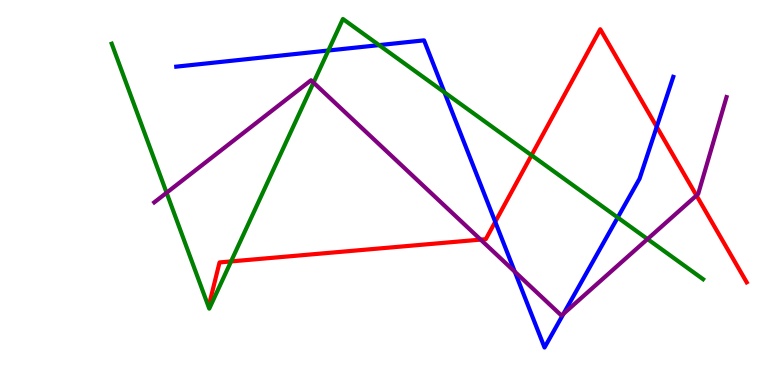[{'lines': ['blue', 'red'], 'intersections': [{'x': 6.39, 'y': 4.24}, {'x': 8.47, 'y': 6.71}]}, {'lines': ['green', 'red'], 'intersections': [{'x': 2.98, 'y': 3.21}, {'x': 6.86, 'y': 5.97}]}, {'lines': ['purple', 'red'], 'intersections': [{'x': 6.2, 'y': 3.78}, {'x': 8.99, 'y': 4.92}]}, {'lines': ['blue', 'green'], 'intersections': [{'x': 4.24, 'y': 8.69}, {'x': 4.89, 'y': 8.83}, {'x': 5.73, 'y': 7.6}, {'x': 7.97, 'y': 4.35}]}, {'lines': ['blue', 'purple'], 'intersections': [{'x': 6.64, 'y': 2.94}, {'x': 7.27, 'y': 1.85}]}, {'lines': ['green', 'purple'], 'intersections': [{'x': 2.15, 'y': 4.99}, {'x': 4.05, 'y': 7.85}, {'x': 8.36, 'y': 3.79}]}]